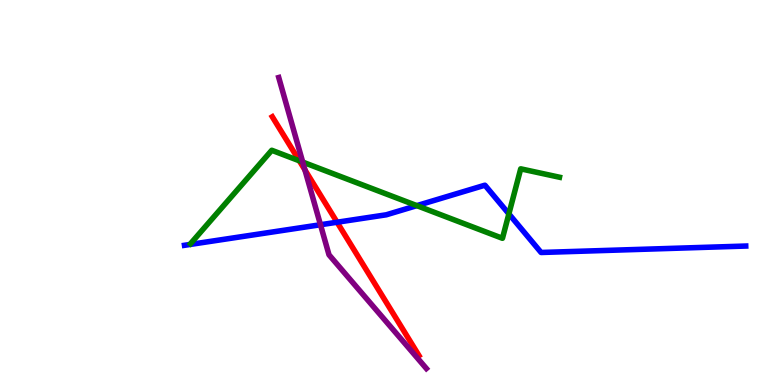[{'lines': ['blue', 'red'], 'intersections': [{'x': 4.35, 'y': 4.23}]}, {'lines': ['green', 'red'], 'intersections': [{'x': 3.86, 'y': 5.82}]}, {'lines': ['purple', 'red'], 'intersections': [{'x': 3.93, 'y': 5.59}]}, {'lines': ['blue', 'green'], 'intersections': [{'x': 5.38, 'y': 4.66}, {'x': 6.57, 'y': 4.44}]}, {'lines': ['blue', 'purple'], 'intersections': [{'x': 4.14, 'y': 4.16}]}, {'lines': ['green', 'purple'], 'intersections': [{'x': 3.91, 'y': 5.79}]}]